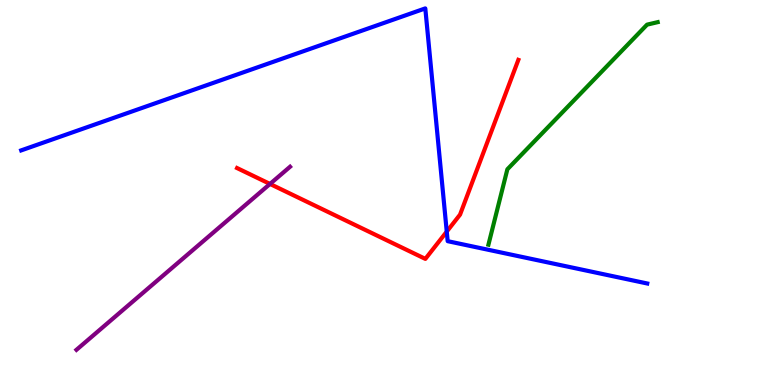[{'lines': ['blue', 'red'], 'intersections': [{'x': 5.76, 'y': 3.98}]}, {'lines': ['green', 'red'], 'intersections': []}, {'lines': ['purple', 'red'], 'intersections': [{'x': 3.48, 'y': 5.22}]}, {'lines': ['blue', 'green'], 'intersections': []}, {'lines': ['blue', 'purple'], 'intersections': []}, {'lines': ['green', 'purple'], 'intersections': []}]